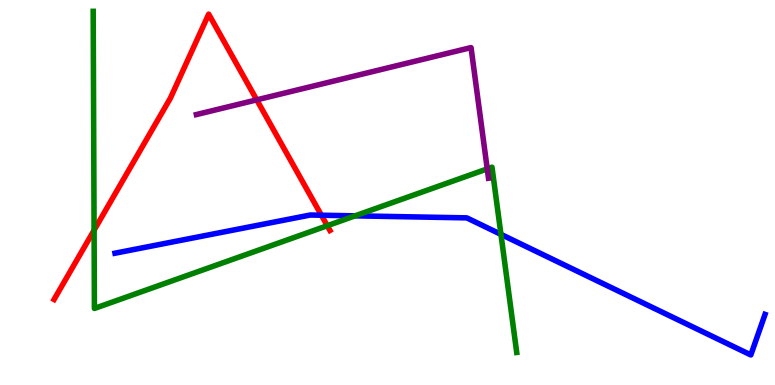[{'lines': ['blue', 'red'], 'intersections': [{'x': 4.15, 'y': 4.41}]}, {'lines': ['green', 'red'], 'intersections': [{'x': 1.21, 'y': 4.02}, {'x': 4.22, 'y': 4.14}]}, {'lines': ['purple', 'red'], 'intersections': [{'x': 3.31, 'y': 7.41}]}, {'lines': ['blue', 'green'], 'intersections': [{'x': 4.58, 'y': 4.39}, {'x': 6.46, 'y': 3.91}]}, {'lines': ['blue', 'purple'], 'intersections': []}, {'lines': ['green', 'purple'], 'intersections': [{'x': 6.29, 'y': 5.61}]}]